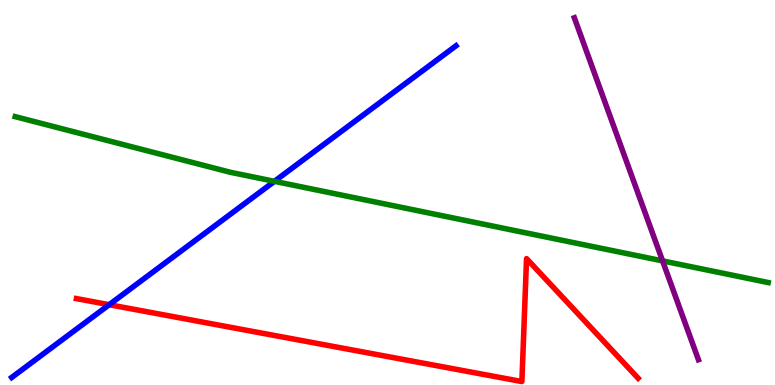[{'lines': ['blue', 'red'], 'intersections': [{'x': 1.41, 'y': 2.09}]}, {'lines': ['green', 'red'], 'intersections': []}, {'lines': ['purple', 'red'], 'intersections': []}, {'lines': ['blue', 'green'], 'intersections': [{'x': 3.54, 'y': 5.29}]}, {'lines': ['blue', 'purple'], 'intersections': []}, {'lines': ['green', 'purple'], 'intersections': [{'x': 8.55, 'y': 3.22}]}]